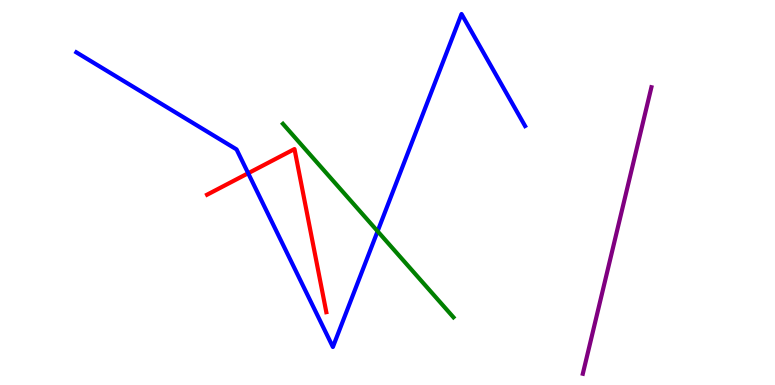[{'lines': ['blue', 'red'], 'intersections': [{'x': 3.2, 'y': 5.5}]}, {'lines': ['green', 'red'], 'intersections': []}, {'lines': ['purple', 'red'], 'intersections': []}, {'lines': ['blue', 'green'], 'intersections': [{'x': 4.87, 'y': 3.99}]}, {'lines': ['blue', 'purple'], 'intersections': []}, {'lines': ['green', 'purple'], 'intersections': []}]